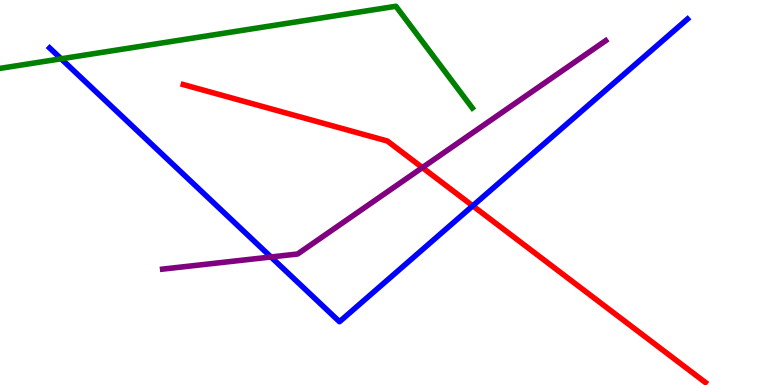[{'lines': ['blue', 'red'], 'intersections': [{'x': 6.1, 'y': 4.65}]}, {'lines': ['green', 'red'], 'intersections': []}, {'lines': ['purple', 'red'], 'intersections': [{'x': 5.45, 'y': 5.65}]}, {'lines': ['blue', 'green'], 'intersections': [{'x': 0.789, 'y': 8.47}]}, {'lines': ['blue', 'purple'], 'intersections': [{'x': 3.5, 'y': 3.33}]}, {'lines': ['green', 'purple'], 'intersections': []}]